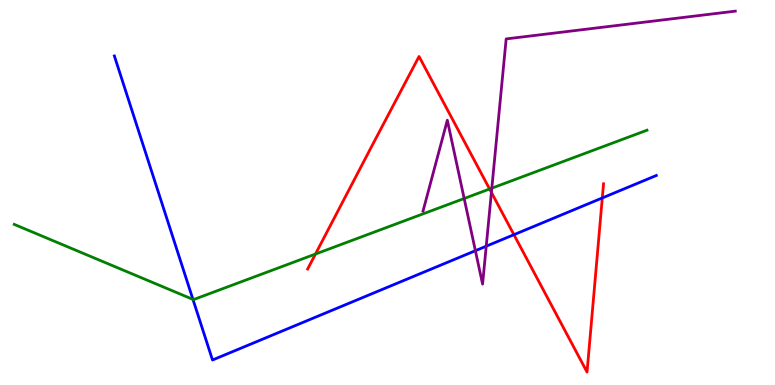[{'lines': ['blue', 'red'], 'intersections': [{'x': 6.63, 'y': 3.9}, {'x': 7.77, 'y': 4.86}]}, {'lines': ['green', 'red'], 'intersections': [{'x': 4.07, 'y': 3.4}, {'x': 6.32, 'y': 5.09}]}, {'lines': ['purple', 'red'], 'intersections': [{'x': 6.34, 'y': 5.0}]}, {'lines': ['blue', 'green'], 'intersections': [{'x': 2.49, 'y': 2.22}]}, {'lines': ['blue', 'purple'], 'intersections': [{'x': 6.13, 'y': 3.49}, {'x': 6.27, 'y': 3.61}]}, {'lines': ['green', 'purple'], 'intersections': [{'x': 5.99, 'y': 4.84}, {'x': 6.35, 'y': 5.11}]}]